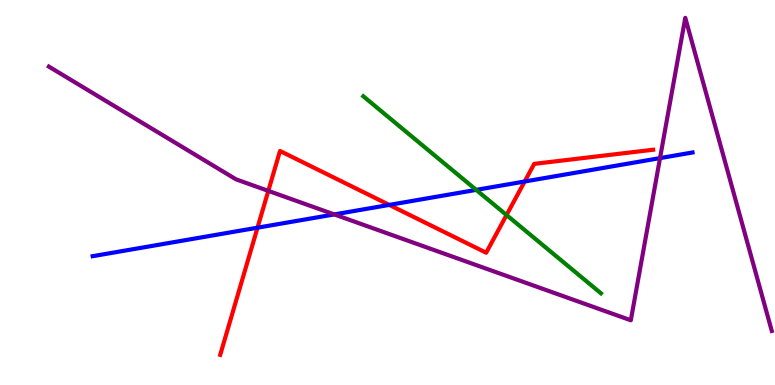[{'lines': ['blue', 'red'], 'intersections': [{'x': 3.32, 'y': 4.09}, {'x': 5.02, 'y': 4.68}, {'x': 6.77, 'y': 5.29}]}, {'lines': ['green', 'red'], 'intersections': [{'x': 6.54, 'y': 4.41}]}, {'lines': ['purple', 'red'], 'intersections': [{'x': 3.46, 'y': 5.04}]}, {'lines': ['blue', 'green'], 'intersections': [{'x': 6.14, 'y': 5.07}]}, {'lines': ['blue', 'purple'], 'intersections': [{'x': 4.31, 'y': 4.43}, {'x': 8.52, 'y': 5.89}]}, {'lines': ['green', 'purple'], 'intersections': []}]